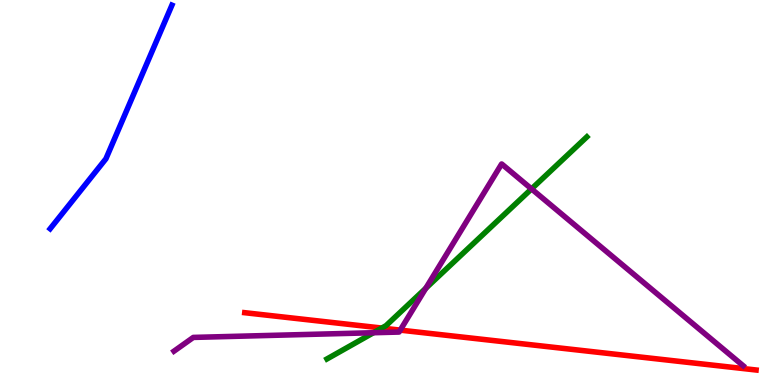[{'lines': ['blue', 'red'], 'intersections': []}, {'lines': ['green', 'red'], 'intersections': [{'x': 4.93, 'y': 1.48}]}, {'lines': ['purple', 'red'], 'intersections': [{'x': 5.16, 'y': 1.43}]}, {'lines': ['blue', 'green'], 'intersections': []}, {'lines': ['blue', 'purple'], 'intersections': []}, {'lines': ['green', 'purple'], 'intersections': [{'x': 4.82, 'y': 1.36}, {'x': 5.49, 'y': 2.51}, {'x': 6.86, 'y': 5.09}]}]